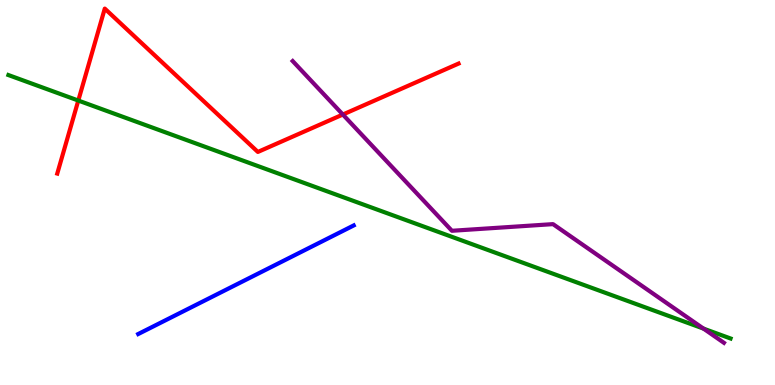[{'lines': ['blue', 'red'], 'intersections': []}, {'lines': ['green', 'red'], 'intersections': [{'x': 1.01, 'y': 7.39}]}, {'lines': ['purple', 'red'], 'intersections': [{'x': 4.42, 'y': 7.03}]}, {'lines': ['blue', 'green'], 'intersections': []}, {'lines': ['blue', 'purple'], 'intersections': []}, {'lines': ['green', 'purple'], 'intersections': [{'x': 9.08, 'y': 1.46}]}]